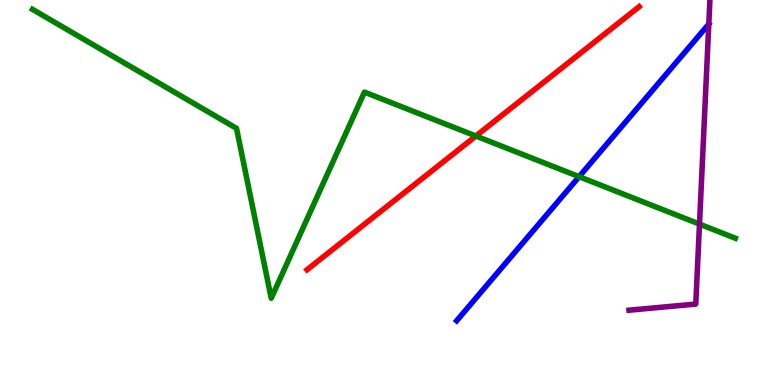[{'lines': ['blue', 'red'], 'intersections': []}, {'lines': ['green', 'red'], 'intersections': [{'x': 6.14, 'y': 6.47}]}, {'lines': ['purple', 'red'], 'intersections': []}, {'lines': ['blue', 'green'], 'intersections': [{'x': 7.47, 'y': 5.41}]}, {'lines': ['blue', 'purple'], 'intersections': [{'x': 9.15, 'y': 9.38}]}, {'lines': ['green', 'purple'], 'intersections': [{'x': 9.03, 'y': 4.18}]}]